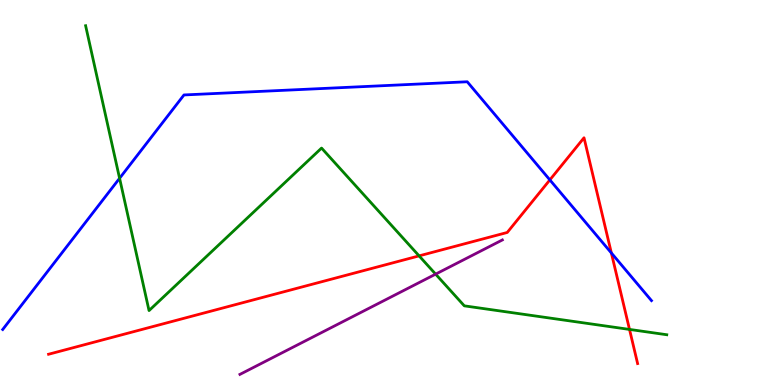[{'lines': ['blue', 'red'], 'intersections': [{'x': 7.09, 'y': 5.33}, {'x': 7.89, 'y': 3.43}]}, {'lines': ['green', 'red'], 'intersections': [{'x': 5.41, 'y': 3.35}, {'x': 8.12, 'y': 1.44}]}, {'lines': ['purple', 'red'], 'intersections': []}, {'lines': ['blue', 'green'], 'intersections': [{'x': 1.54, 'y': 5.37}]}, {'lines': ['blue', 'purple'], 'intersections': []}, {'lines': ['green', 'purple'], 'intersections': [{'x': 5.62, 'y': 2.88}]}]